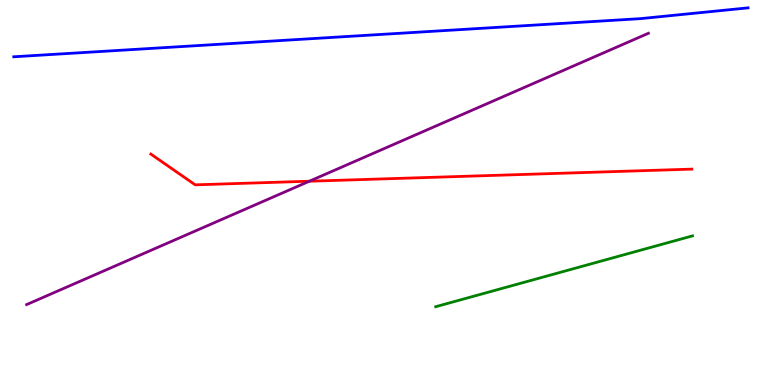[{'lines': ['blue', 'red'], 'intersections': []}, {'lines': ['green', 'red'], 'intersections': []}, {'lines': ['purple', 'red'], 'intersections': [{'x': 3.99, 'y': 5.29}]}, {'lines': ['blue', 'green'], 'intersections': []}, {'lines': ['blue', 'purple'], 'intersections': []}, {'lines': ['green', 'purple'], 'intersections': []}]